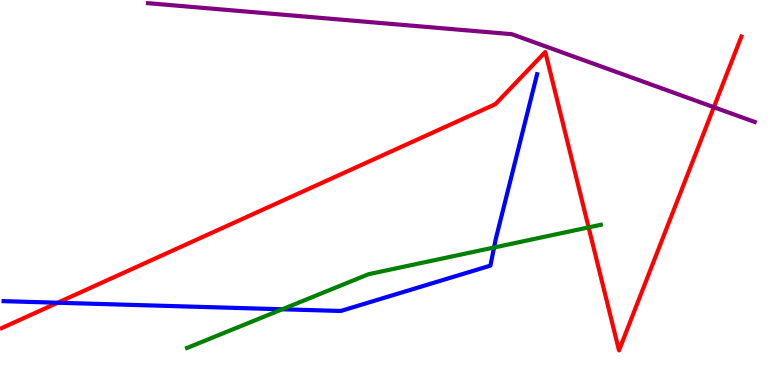[{'lines': ['blue', 'red'], 'intersections': [{'x': 0.744, 'y': 2.14}]}, {'lines': ['green', 'red'], 'intersections': [{'x': 7.6, 'y': 4.09}]}, {'lines': ['purple', 'red'], 'intersections': [{'x': 9.21, 'y': 7.22}]}, {'lines': ['blue', 'green'], 'intersections': [{'x': 3.64, 'y': 1.97}, {'x': 6.37, 'y': 3.57}]}, {'lines': ['blue', 'purple'], 'intersections': []}, {'lines': ['green', 'purple'], 'intersections': []}]